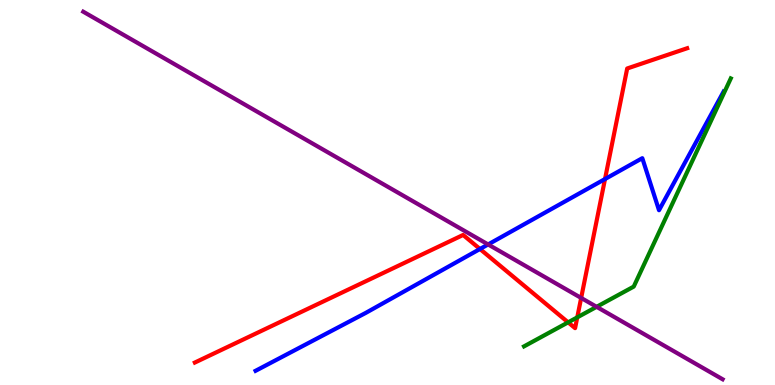[{'lines': ['blue', 'red'], 'intersections': [{'x': 6.19, 'y': 3.53}, {'x': 7.81, 'y': 5.35}]}, {'lines': ['green', 'red'], 'intersections': [{'x': 7.33, 'y': 1.63}, {'x': 7.45, 'y': 1.76}]}, {'lines': ['purple', 'red'], 'intersections': [{'x': 7.5, 'y': 2.26}]}, {'lines': ['blue', 'green'], 'intersections': []}, {'lines': ['blue', 'purple'], 'intersections': [{'x': 6.3, 'y': 3.65}]}, {'lines': ['green', 'purple'], 'intersections': [{'x': 7.7, 'y': 2.03}]}]